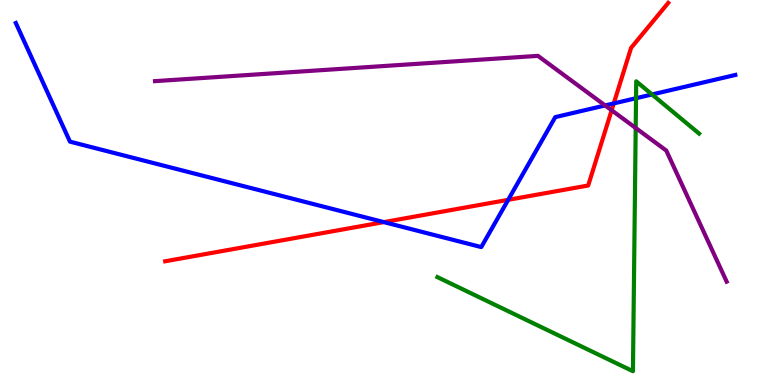[{'lines': ['blue', 'red'], 'intersections': [{'x': 4.95, 'y': 4.23}, {'x': 6.56, 'y': 4.81}, {'x': 7.92, 'y': 7.31}]}, {'lines': ['green', 'red'], 'intersections': []}, {'lines': ['purple', 'red'], 'intersections': [{'x': 7.89, 'y': 7.14}]}, {'lines': ['blue', 'green'], 'intersections': [{'x': 8.21, 'y': 7.45}, {'x': 8.41, 'y': 7.55}]}, {'lines': ['blue', 'purple'], 'intersections': [{'x': 7.81, 'y': 7.26}]}, {'lines': ['green', 'purple'], 'intersections': [{'x': 8.2, 'y': 6.68}]}]